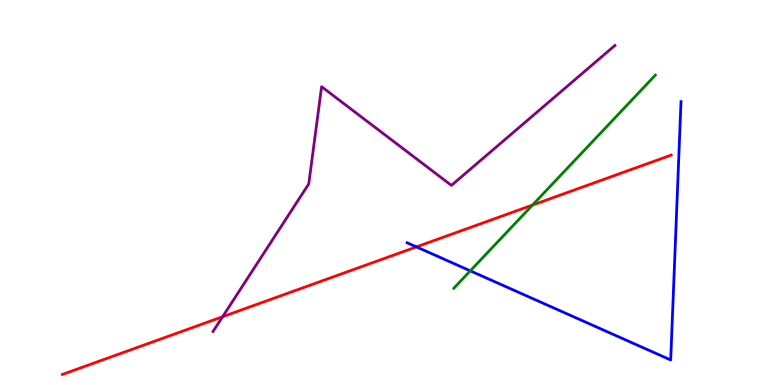[{'lines': ['blue', 'red'], 'intersections': [{'x': 5.37, 'y': 3.59}]}, {'lines': ['green', 'red'], 'intersections': [{'x': 6.87, 'y': 4.67}]}, {'lines': ['purple', 'red'], 'intersections': [{'x': 2.87, 'y': 1.77}]}, {'lines': ['blue', 'green'], 'intersections': [{'x': 6.07, 'y': 2.97}]}, {'lines': ['blue', 'purple'], 'intersections': []}, {'lines': ['green', 'purple'], 'intersections': []}]